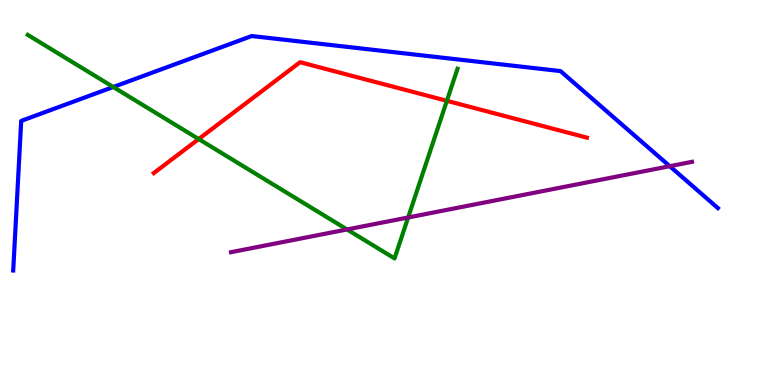[{'lines': ['blue', 'red'], 'intersections': []}, {'lines': ['green', 'red'], 'intersections': [{'x': 2.56, 'y': 6.39}, {'x': 5.77, 'y': 7.38}]}, {'lines': ['purple', 'red'], 'intersections': []}, {'lines': ['blue', 'green'], 'intersections': [{'x': 1.46, 'y': 7.74}]}, {'lines': ['blue', 'purple'], 'intersections': [{'x': 8.64, 'y': 5.68}]}, {'lines': ['green', 'purple'], 'intersections': [{'x': 4.48, 'y': 4.04}, {'x': 5.27, 'y': 4.35}]}]